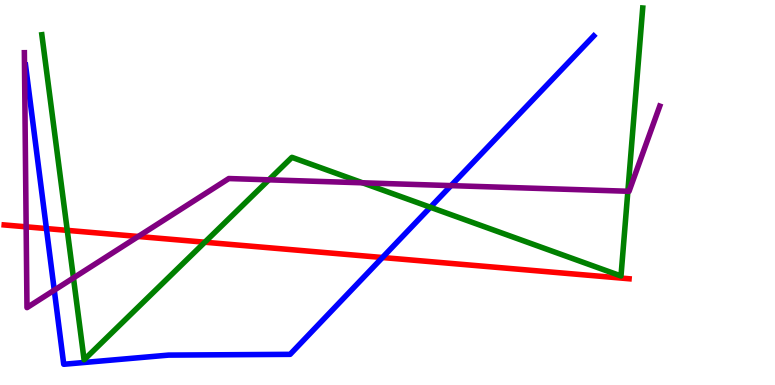[{'lines': ['blue', 'red'], 'intersections': [{'x': 0.599, 'y': 4.06}, {'x': 4.93, 'y': 3.31}]}, {'lines': ['green', 'red'], 'intersections': [{'x': 0.868, 'y': 4.02}, {'x': 2.64, 'y': 3.71}]}, {'lines': ['purple', 'red'], 'intersections': [{'x': 0.337, 'y': 4.11}, {'x': 1.78, 'y': 3.86}]}, {'lines': ['blue', 'green'], 'intersections': [{'x': 5.55, 'y': 4.62}]}, {'lines': ['blue', 'purple'], 'intersections': [{'x': 0.7, 'y': 2.46}, {'x': 5.82, 'y': 5.18}]}, {'lines': ['green', 'purple'], 'intersections': [{'x': 0.948, 'y': 2.78}, {'x': 3.47, 'y': 5.33}, {'x': 4.68, 'y': 5.25}, {'x': 8.1, 'y': 5.03}]}]